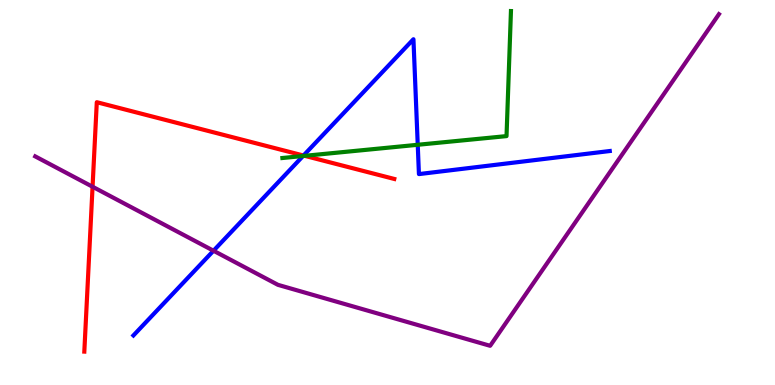[{'lines': ['blue', 'red'], 'intersections': [{'x': 3.92, 'y': 5.96}]}, {'lines': ['green', 'red'], 'intersections': [{'x': 3.93, 'y': 5.95}]}, {'lines': ['purple', 'red'], 'intersections': [{'x': 1.19, 'y': 5.15}]}, {'lines': ['blue', 'green'], 'intersections': [{'x': 3.91, 'y': 5.95}, {'x': 5.39, 'y': 6.24}]}, {'lines': ['blue', 'purple'], 'intersections': [{'x': 2.75, 'y': 3.49}]}, {'lines': ['green', 'purple'], 'intersections': []}]